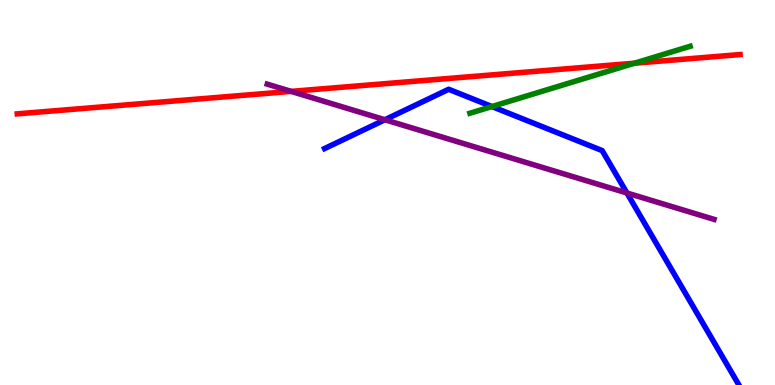[{'lines': ['blue', 'red'], 'intersections': []}, {'lines': ['green', 'red'], 'intersections': [{'x': 8.19, 'y': 8.36}]}, {'lines': ['purple', 'red'], 'intersections': [{'x': 3.76, 'y': 7.63}]}, {'lines': ['blue', 'green'], 'intersections': [{'x': 6.35, 'y': 7.23}]}, {'lines': ['blue', 'purple'], 'intersections': [{'x': 4.97, 'y': 6.89}, {'x': 8.09, 'y': 4.99}]}, {'lines': ['green', 'purple'], 'intersections': []}]